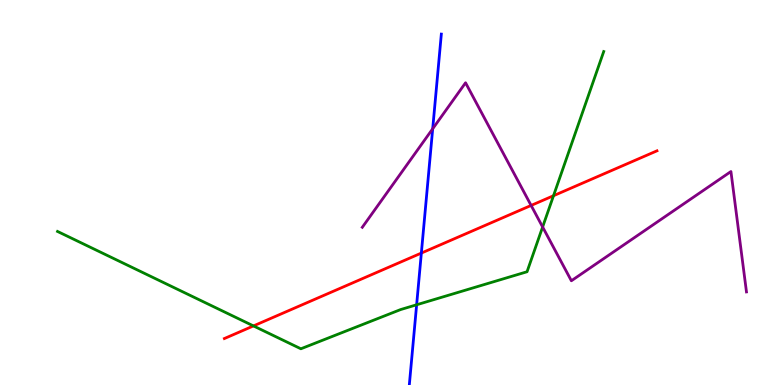[{'lines': ['blue', 'red'], 'intersections': [{'x': 5.44, 'y': 3.43}]}, {'lines': ['green', 'red'], 'intersections': [{'x': 3.27, 'y': 1.53}, {'x': 7.14, 'y': 4.92}]}, {'lines': ['purple', 'red'], 'intersections': [{'x': 6.85, 'y': 4.66}]}, {'lines': ['blue', 'green'], 'intersections': [{'x': 5.38, 'y': 2.08}]}, {'lines': ['blue', 'purple'], 'intersections': [{'x': 5.58, 'y': 6.66}]}, {'lines': ['green', 'purple'], 'intersections': [{'x': 7.0, 'y': 4.1}]}]